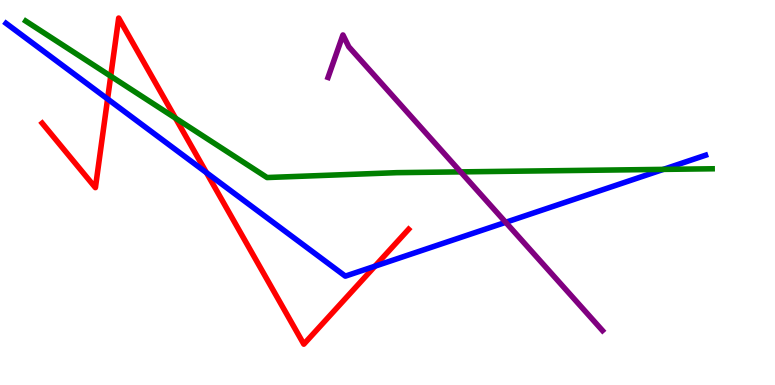[{'lines': ['blue', 'red'], 'intersections': [{'x': 1.39, 'y': 7.43}, {'x': 2.66, 'y': 5.52}, {'x': 4.84, 'y': 3.09}]}, {'lines': ['green', 'red'], 'intersections': [{'x': 1.43, 'y': 8.02}, {'x': 2.26, 'y': 6.93}]}, {'lines': ['purple', 'red'], 'intersections': []}, {'lines': ['blue', 'green'], 'intersections': [{'x': 8.56, 'y': 5.6}]}, {'lines': ['blue', 'purple'], 'intersections': [{'x': 6.53, 'y': 4.23}]}, {'lines': ['green', 'purple'], 'intersections': [{'x': 5.94, 'y': 5.54}]}]